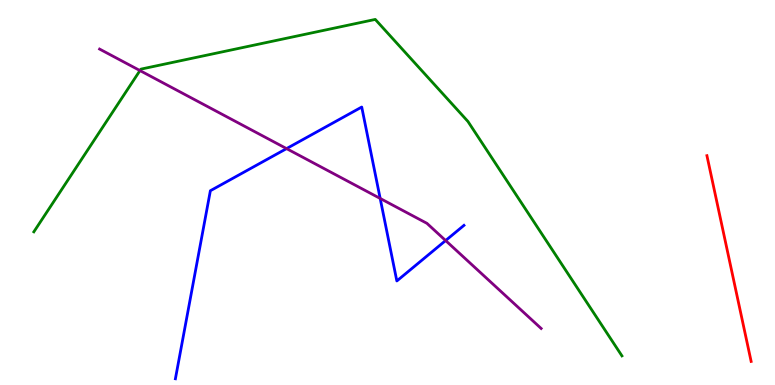[{'lines': ['blue', 'red'], 'intersections': []}, {'lines': ['green', 'red'], 'intersections': []}, {'lines': ['purple', 'red'], 'intersections': []}, {'lines': ['blue', 'green'], 'intersections': []}, {'lines': ['blue', 'purple'], 'intersections': [{'x': 3.7, 'y': 6.14}, {'x': 4.91, 'y': 4.85}, {'x': 5.75, 'y': 3.75}]}, {'lines': ['green', 'purple'], 'intersections': [{'x': 1.81, 'y': 8.17}]}]